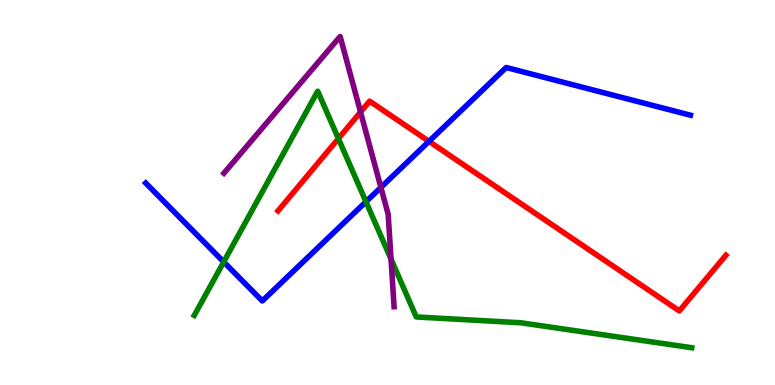[{'lines': ['blue', 'red'], 'intersections': [{'x': 5.54, 'y': 6.33}]}, {'lines': ['green', 'red'], 'intersections': [{'x': 4.37, 'y': 6.4}]}, {'lines': ['purple', 'red'], 'intersections': [{'x': 4.65, 'y': 7.09}]}, {'lines': ['blue', 'green'], 'intersections': [{'x': 2.89, 'y': 3.2}, {'x': 4.72, 'y': 4.76}]}, {'lines': ['blue', 'purple'], 'intersections': [{'x': 4.91, 'y': 5.13}]}, {'lines': ['green', 'purple'], 'intersections': [{'x': 5.05, 'y': 3.27}]}]